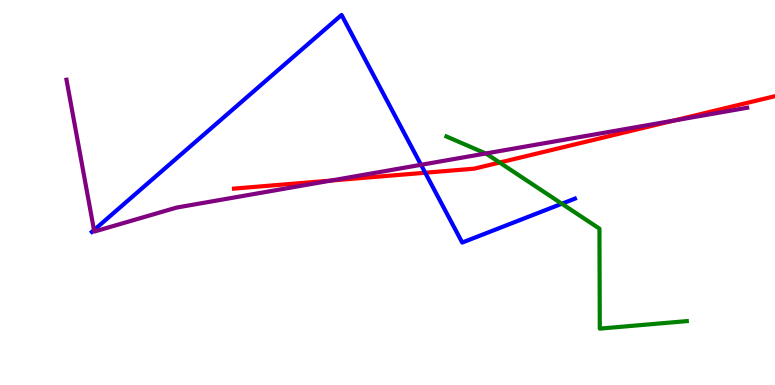[{'lines': ['blue', 'red'], 'intersections': [{'x': 5.49, 'y': 5.51}]}, {'lines': ['green', 'red'], 'intersections': [{'x': 6.45, 'y': 5.78}]}, {'lines': ['purple', 'red'], 'intersections': [{'x': 4.27, 'y': 5.31}, {'x': 8.69, 'y': 6.87}]}, {'lines': ['blue', 'green'], 'intersections': [{'x': 7.25, 'y': 4.71}]}, {'lines': ['blue', 'purple'], 'intersections': [{'x': 1.21, 'y': 4.02}, {'x': 5.43, 'y': 5.72}]}, {'lines': ['green', 'purple'], 'intersections': [{'x': 6.27, 'y': 6.01}]}]